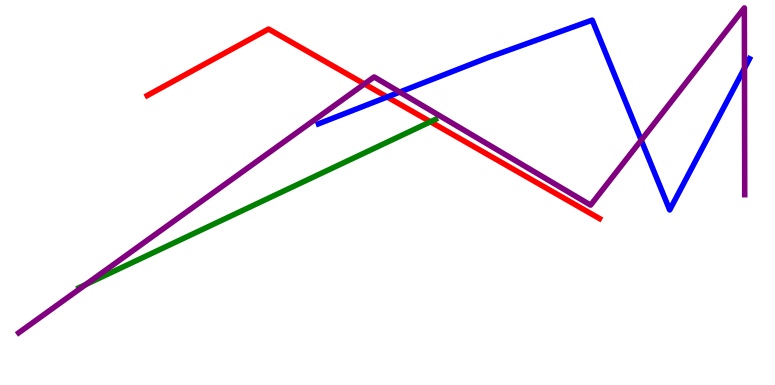[{'lines': ['blue', 'red'], 'intersections': [{'x': 5.0, 'y': 7.48}]}, {'lines': ['green', 'red'], 'intersections': [{'x': 5.55, 'y': 6.84}]}, {'lines': ['purple', 'red'], 'intersections': [{'x': 4.7, 'y': 7.82}]}, {'lines': ['blue', 'green'], 'intersections': []}, {'lines': ['blue', 'purple'], 'intersections': [{'x': 5.16, 'y': 7.61}, {'x': 8.27, 'y': 6.36}, {'x': 9.61, 'y': 8.23}]}, {'lines': ['green', 'purple'], 'intersections': [{'x': 1.11, 'y': 2.61}]}]